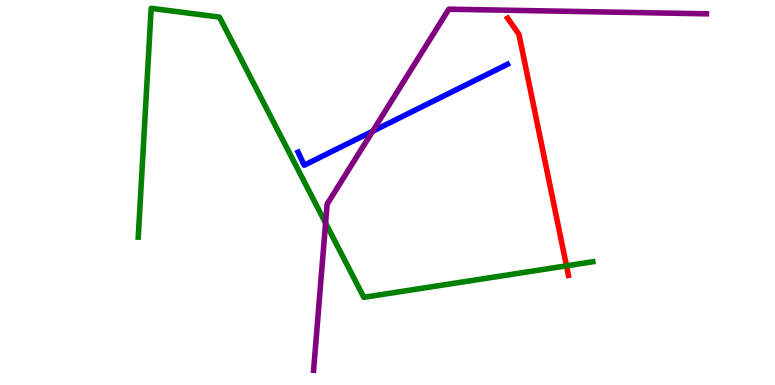[{'lines': ['blue', 'red'], 'intersections': []}, {'lines': ['green', 'red'], 'intersections': [{'x': 7.31, 'y': 3.1}]}, {'lines': ['purple', 'red'], 'intersections': []}, {'lines': ['blue', 'green'], 'intersections': []}, {'lines': ['blue', 'purple'], 'intersections': [{'x': 4.81, 'y': 6.59}]}, {'lines': ['green', 'purple'], 'intersections': [{'x': 4.2, 'y': 4.21}]}]